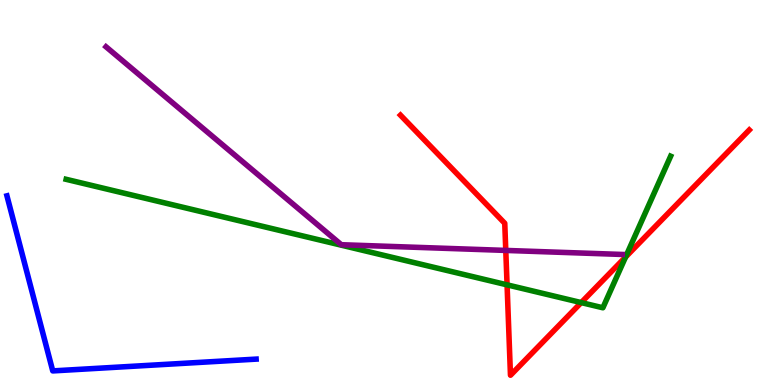[{'lines': ['blue', 'red'], 'intersections': []}, {'lines': ['green', 'red'], 'intersections': [{'x': 6.54, 'y': 2.6}, {'x': 7.5, 'y': 2.14}, {'x': 8.07, 'y': 3.32}]}, {'lines': ['purple', 'red'], 'intersections': [{'x': 6.53, 'y': 3.5}]}, {'lines': ['blue', 'green'], 'intersections': []}, {'lines': ['blue', 'purple'], 'intersections': []}, {'lines': ['green', 'purple'], 'intersections': []}]